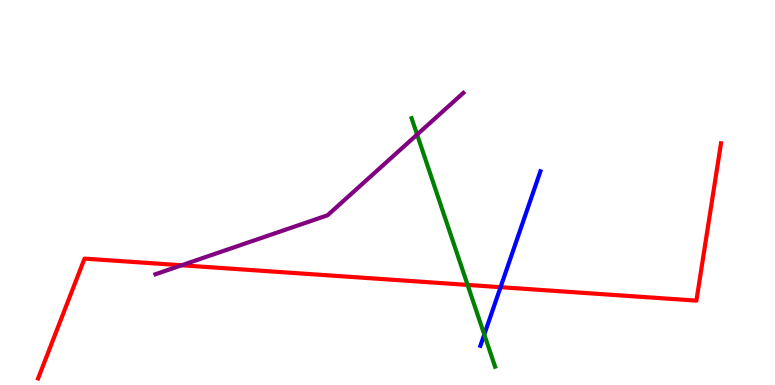[{'lines': ['blue', 'red'], 'intersections': [{'x': 6.46, 'y': 2.54}]}, {'lines': ['green', 'red'], 'intersections': [{'x': 6.03, 'y': 2.6}]}, {'lines': ['purple', 'red'], 'intersections': [{'x': 2.34, 'y': 3.11}]}, {'lines': ['blue', 'green'], 'intersections': [{'x': 6.25, 'y': 1.31}]}, {'lines': ['blue', 'purple'], 'intersections': []}, {'lines': ['green', 'purple'], 'intersections': [{'x': 5.38, 'y': 6.5}]}]